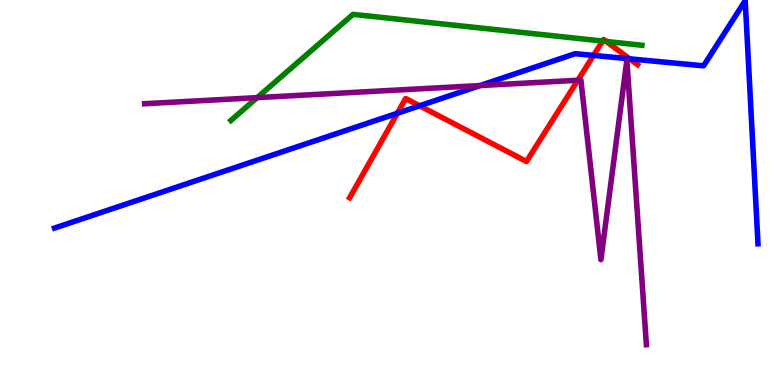[{'lines': ['blue', 'red'], 'intersections': [{'x': 5.13, 'y': 7.06}, {'x': 5.41, 'y': 7.25}, {'x': 7.66, 'y': 8.56}, {'x': 8.12, 'y': 8.47}]}, {'lines': ['green', 'red'], 'intersections': [{'x': 7.78, 'y': 8.93}, {'x': 7.82, 'y': 8.92}]}, {'lines': ['purple', 'red'], 'intersections': [{'x': 7.46, 'y': 7.92}]}, {'lines': ['blue', 'green'], 'intersections': []}, {'lines': ['blue', 'purple'], 'intersections': [{'x': 6.19, 'y': 7.78}]}, {'lines': ['green', 'purple'], 'intersections': [{'x': 3.32, 'y': 7.46}]}]